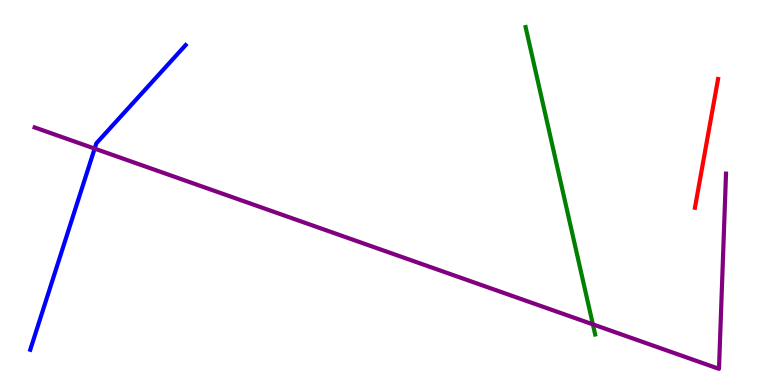[{'lines': ['blue', 'red'], 'intersections': []}, {'lines': ['green', 'red'], 'intersections': []}, {'lines': ['purple', 'red'], 'intersections': []}, {'lines': ['blue', 'green'], 'intersections': []}, {'lines': ['blue', 'purple'], 'intersections': [{'x': 1.22, 'y': 6.14}]}, {'lines': ['green', 'purple'], 'intersections': [{'x': 7.65, 'y': 1.58}]}]